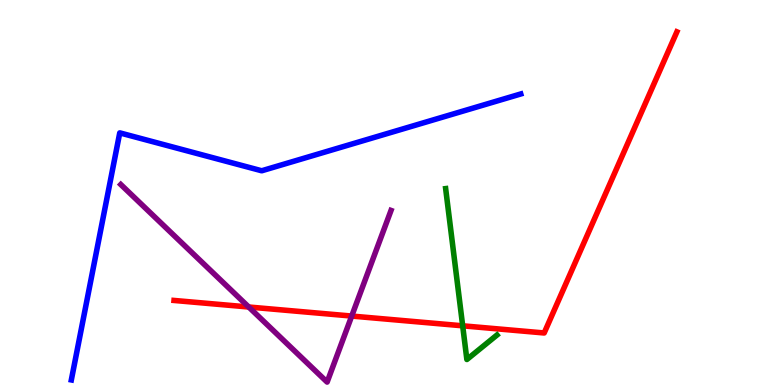[{'lines': ['blue', 'red'], 'intersections': []}, {'lines': ['green', 'red'], 'intersections': [{'x': 5.97, 'y': 1.54}]}, {'lines': ['purple', 'red'], 'intersections': [{'x': 3.21, 'y': 2.03}, {'x': 4.54, 'y': 1.79}]}, {'lines': ['blue', 'green'], 'intersections': []}, {'lines': ['blue', 'purple'], 'intersections': []}, {'lines': ['green', 'purple'], 'intersections': []}]